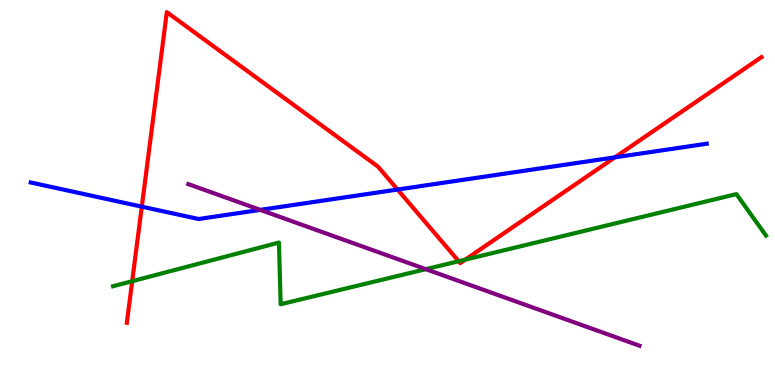[{'lines': ['blue', 'red'], 'intersections': [{'x': 1.83, 'y': 4.63}, {'x': 5.13, 'y': 5.08}, {'x': 7.93, 'y': 5.91}]}, {'lines': ['green', 'red'], 'intersections': [{'x': 1.71, 'y': 2.7}, {'x': 5.92, 'y': 3.21}, {'x': 6.0, 'y': 3.26}]}, {'lines': ['purple', 'red'], 'intersections': []}, {'lines': ['blue', 'green'], 'intersections': []}, {'lines': ['blue', 'purple'], 'intersections': [{'x': 3.36, 'y': 4.55}]}, {'lines': ['green', 'purple'], 'intersections': [{'x': 5.49, 'y': 3.01}]}]